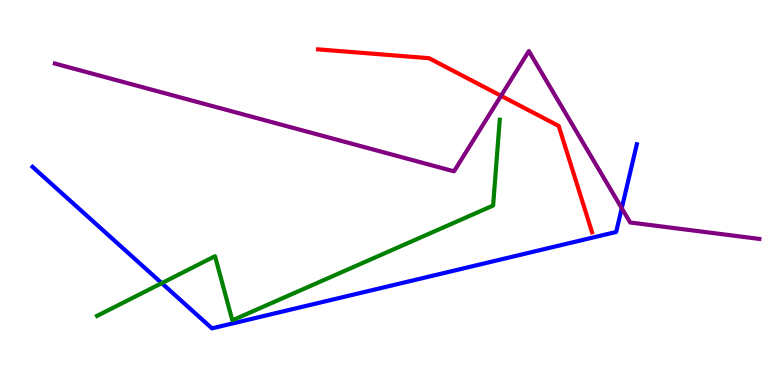[{'lines': ['blue', 'red'], 'intersections': []}, {'lines': ['green', 'red'], 'intersections': []}, {'lines': ['purple', 'red'], 'intersections': [{'x': 6.47, 'y': 7.51}]}, {'lines': ['blue', 'green'], 'intersections': [{'x': 2.09, 'y': 2.65}]}, {'lines': ['blue', 'purple'], 'intersections': [{'x': 8.02, 'y': 4.59}]}, {'lines': ['green', 'purple'], 'intersections': []}]